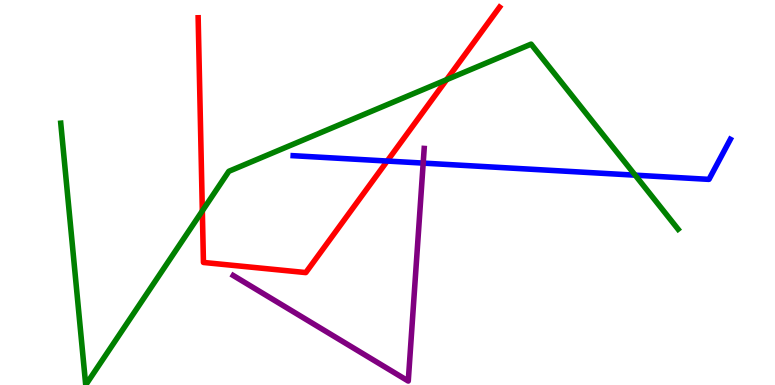[{'lines': ['blue', 'red'], 'intersections': [{'x': 5.0, 'y': 5.82}]}, {'lines': ['green', 'red'], 'intersections': [{'x': 2.61, 'y': 4.52}, {'x': 5.76, 'y': 7.93}]}, {'lines': ['purple', 'red'], 'intersections': []}, {'lines': ['blue', 'green'], 'intersections': [{'x': 8.2, 'y': 5.45}]}, {'lines': ['blue', 'purple'], 'intersections': [{'x': 5.46, 'y': 5.76}]}, {'lines': ['green', 'purple'], 'intersections': []}]